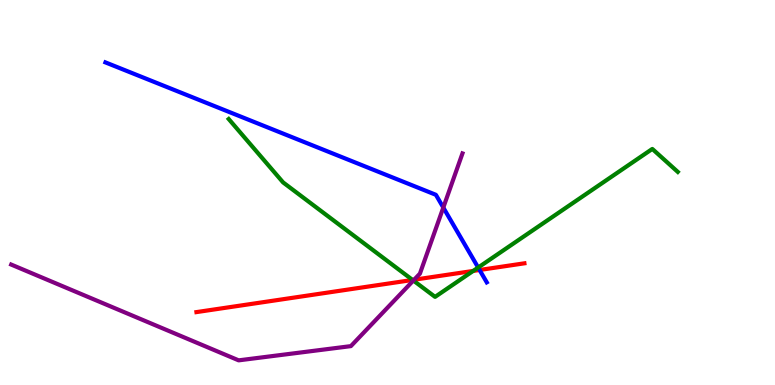[{'lines': ['blue', 'red'], 'intersections': [{'x': 6.19, 'y': 2.99}]}, {'lines': ['green', 'red'], 'intersections': [{'x': 5.32, 'y': 2.73}, {'x': 6.11, 'y': 2.96}]}, {'lines': ['purple', 'red'], 'intersections': [{'x': 5.34, 'y': 2.73}]}, {'lines': ['blue', 'green'], 'intersections': [{'x': 6.17, 'y': 3.05}]}, {'lines': ['blue', 'purple'], 'intersections': [{'x': 5.72, 'y': 4.61}]}, {'lines': ['green', 'purple'], 'intersections': [{'x': 5.33, 'y': 2.71}]}]